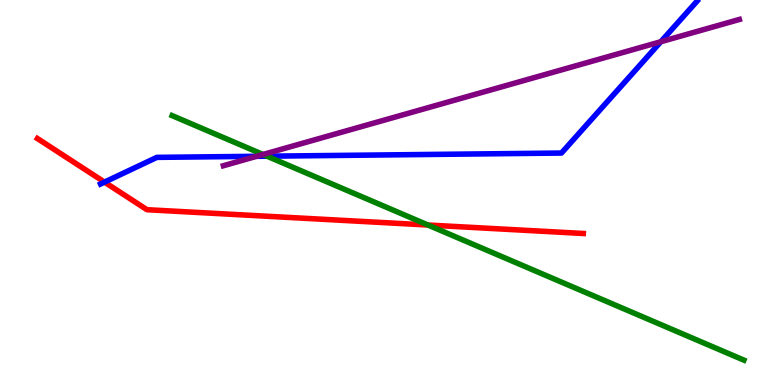[{'lines': ['blue', 'red'], 'intersections': [{'x': 1.35, 'y': 5.27}]}, {'lines': ['green', 'red'], 'intersections': [{'x': 5.52, 'y': 4.16}]}, {'lines': ['purple', 'red'], 'intersections': []}, {'lines': ['blue', 'green'], 'intersections': [{'x': 3.45, 'y': 5.94}]}, {'lines': ['blue', 'purple'], 'intersections': [{'x': 3.31, 'y': 5.94}, {'x': 8.53, 'y': 8.92}]}, {'lines': ['green', 'purple'], 'intersections': [{'x': 3.39, 'y': 5.99}]}]